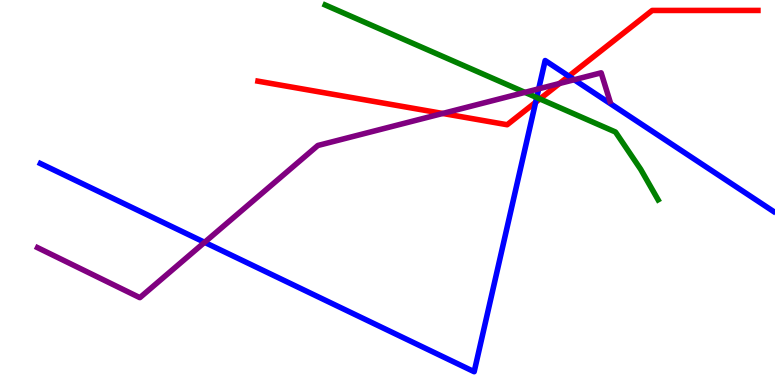[{'lines': ['blue', 'red'], 'intersections': [{'x': 6.91, 'y': 7.34}, {'x': 7.34, 'y': 8.02}]}, {'lines': ['green', 'red'], 'intersections': [{'x': 6.97, 'y': 7.43}]}, {'lines': ['purple', 'red'], 'intersections': [{'x': 5.71, 'y': 7.05}, {'x': 7.22, 'y': 7.83}]}, {'lines': ['blue', 'green'], 'intersections': [{'x': 6.93, 'y': 7.47}]}, {'lines': ['blue', 'purple'], 'intersections': [{'x': 2.64, 'y': 3.71}, {'x': 6.95, 'y': 7.69}, {'x': 7.41, 'y': 7.93}]}, {'lines': ['green', 'purple'], 'intersections': [{'x': 6.77, 'y': 7.6}]}]